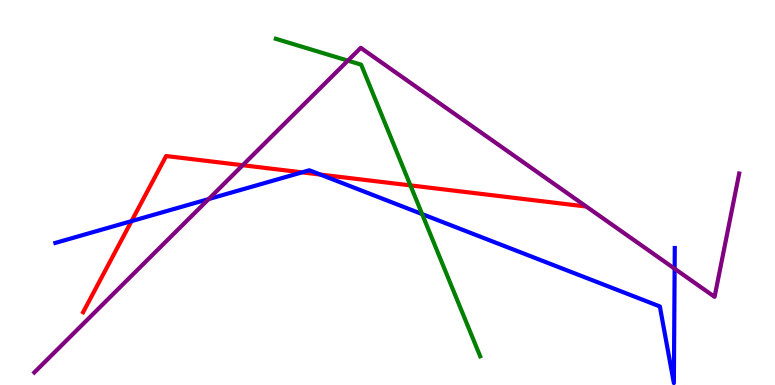[{'lines': ['blue', 'red'], 'intersections': [{'x': 1.7, 'y': 4.26}, {'x': 3.9, 'y': 5.52}, {'x': 4.13, 'y': 5.47}]}, {'lines': ['green', 'red'], 'intersections': [{'x': 5.3, 'y': 5.18}]}, {'lines': ['purple', 'red'], 'intersections': [{'x': 3.13, 'y': 5.71}]}, {'lines': ['blue', 'green'], 'intersections': [{'x': 5.45, 'y': 4.44}]}, {'lines': ['blue', 'purple'], 'intersections': [{'x': 2.69, 'y': 4.83}, {'x': 8.71, 'y': 3.02}]}, {'lines': ['green', 'purple'], 'intersections': [{'x': 4.49, 'y': 8.43}]}]